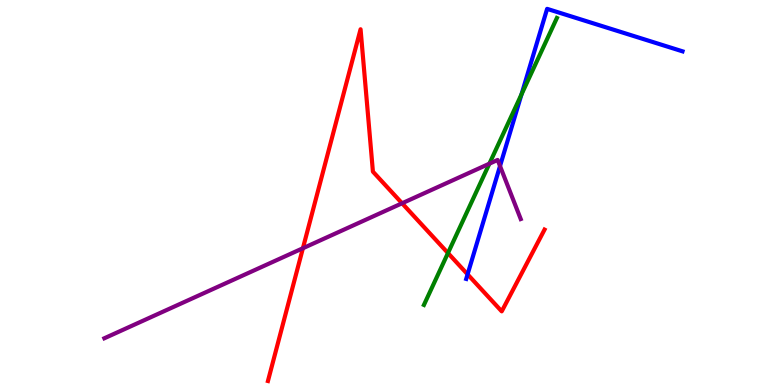[{'lines': ['blue', 'red'], 'intersections': [{'x': 6.03, 'y': 2.87}]}, {'lines': ['green', 'red'], 'intersections': [{'x': 5.78, 'y': 3.43}]}, {'lines': ['purple', 'red'], 'intersections': [{'x': 3.91, 'y': 3.55}, {'x': 5.19, 'y': 4.72}]}, {'lines': ['blue', 'green'], 'intersections': [{'x': 6.73, 'y': 7.55}]}, {'lines': ['blue', 'purple'], 'intersections': [{'x': 6.45, 'y': 5.69}]}, {'lines': ['green', 'purple'], 'intersections': [{'x': 6.31, 'y': 5.75}]}]